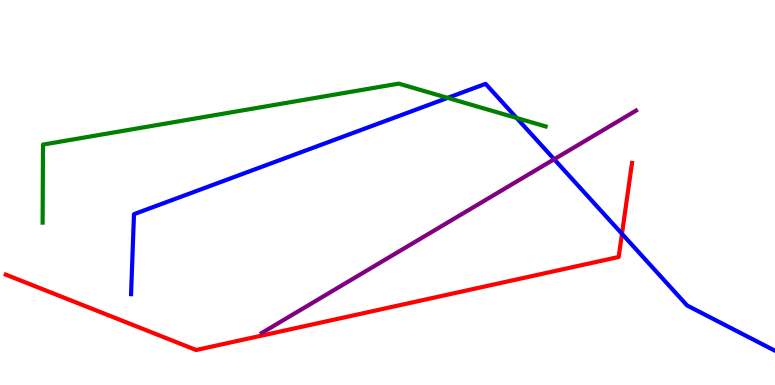[{'lines': ['blue', 'red'], 'intersections': [{'x': 8.03, 'y': 3.93}]}, {'lines': ['green', 'red'], 'intersections': []}, {'lines': ['purple', 'red'], 'intersections': []}, {'lines': ['blue', 'green'], 'intersections': [{'x': 5.78, 'y': 7.46}, {'x': 6.67, 'y': 6.94}]}, {'lines': ['blue', 'purple'], 'intersections': [{'x': 7.15, 'y': 5.86}]}, {'lines': ['green', 'purple'], 'intersections': []}]